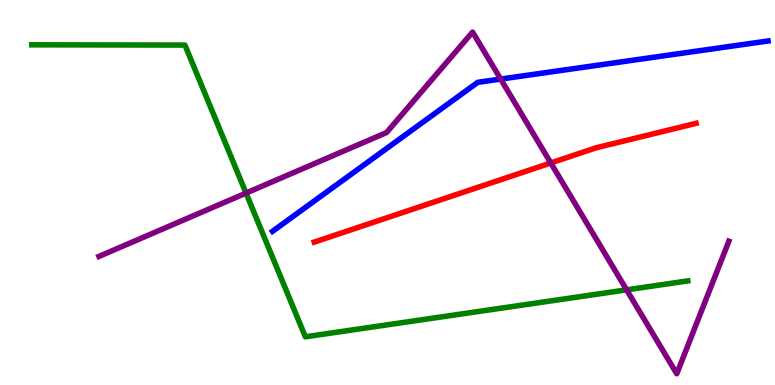[{'lines': ['blue', 'red'], 'intersections': []}, {'lines': ['green', 'red'], 'intersections': []}, {'lines': ['purple', 'red'], 'intersections': [{'x': 7.11, 'y': 5.77}]}, {'lines': ['blue', 'green'], 'intersections': []}, {'lines': ['blue', 'purple'], 'intersections': [{'x': 6.46, 'y': 7.95}]}, {'lines': ['green', 'purple'], 'intersections': [{'x': 3.17, 'y': 4.98}, {'x': 8.09, 'y': 2.47}]}]